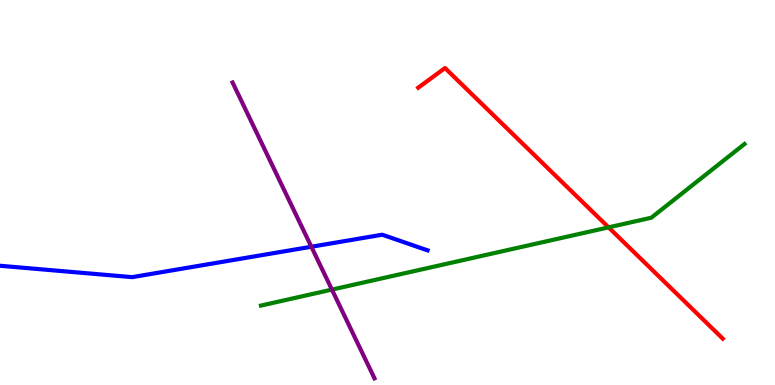[{'lines': ['blue', 'red'], 'intersections': []}, {'lines': ['green', 'red'], 'intersections': [{'x': 7.85, 'y': 4.09}]}, {'lines': ['purple', 'red'], 'intersections': []}, {'lines': ['blue', 'green'], 'intersections': []}, {'lines': ['blue', 'purple'], 'intersections': [{'x': 4.02, 'y': 3.59}]}, {'lines': ['green', 'purple'], 'intersections': [{'x': 4.28, 'y': 2.48}]}]